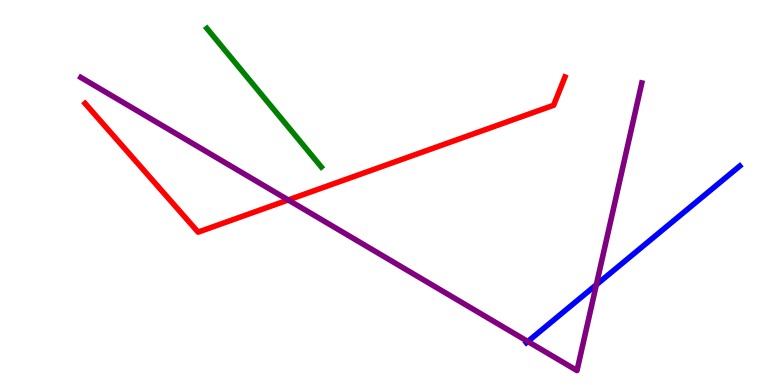[{'lines': ['blue', 'red'], 'intersections': []}, {'lines': ['green', 'red'], 'intersections': []}, {'lines': ['purple', 'red'], 'intersections': [{'x': 3.72, 'y': 4.81}]}, {'lines': ['blue', 'green'], 'intersections': []}, {'lines': ['blue', 'purple'], 'intersections': [{'x': 6.81, 'y': 1.13}, {'x': 7.69, 'y': 2.6}]}, {'lines': ['green', 'purple'], 'intersections': []}]